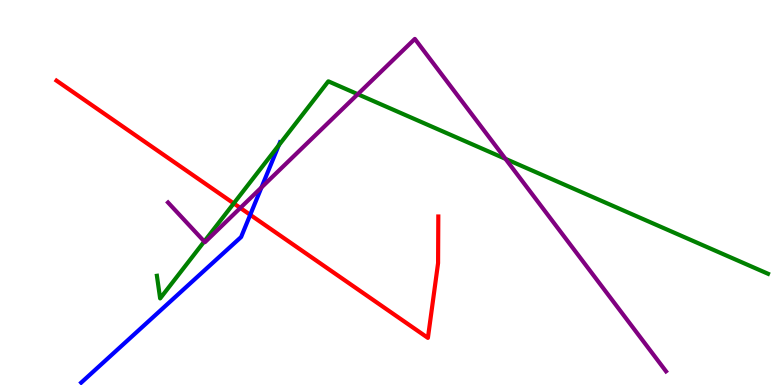[{'lines': ['blue', 'red'], 'intersections': [{'x': 3.23, 'y': 4.42}]}, {'lines': ['green', 'red'], 'intersections': [{'x': 3.02, 'y': 4.72}]}, {'lines': ['purple', 'red'], 'intersections': [{'x': 3.1, 'y': 4.6}]}, {'lines': ['blue', 'green'], 'intersections': [{'x': 3.6, 'y': 6.23}]}, {'lines': ['blue', 'purple'], 'intersections': [{'x': 3.37, 'y': 5.13}]}, {'lines': ['green', 'purple'], 'intersections': [{'x': 2.64, 'y': 3.73}, {'x': 4.62, 'y': 7.55}, {'x': 6.52, 'y': 5.87}]}]